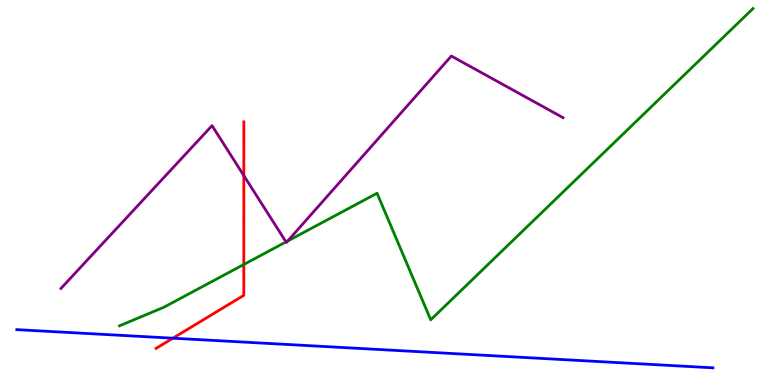[{'lines': ['blue', 'red'], 'intersections': [{'x': 2.23, 'y': 1.22}]}, {'lines': ['green', 'red'], 'intersections': [{'x': 3.15, 'y': 3.13}]}, {'lines': ['purple', 'red'], 'intersections': [{'x': 3.15, 'y': 5.44}]}, {'lines': ['blue', 'green'], 'intersections': []}, {'lines': ['blue', 'purple'], 'intersections': []}, {'lines': ['green', 'purple'], 'intersections': [{'x': 3.69, 'y': 3.72}, {'x': 3.71, 'y': 3.74}]}]